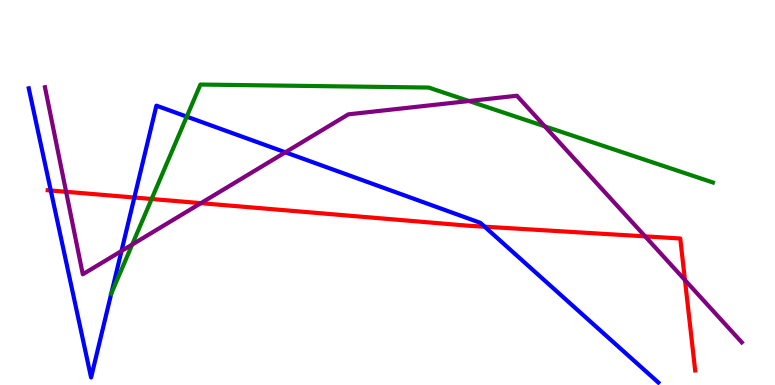[{'lines': ['blue', 'red'], 'intersections': [{'x': 0.655, 'y': 5.05}, {'x': 1.73, 'y': 4.87}, {'x': 6.25, 'y': 4.11}]}, {'lines': ['green', 'red'], 'intersections': [{'x': 1.96, 'y': 4.83}]}, {'lines': ['purple', 'red'], 'intersections': [{'x': 0.853, 'y': 5.02}, {'x': 2.59, 'y': 4.72}, {'x': 8.32, 'y': 3.86}, {'x': 8.84, 'y': 2.73}]}, {'lines': ['blue', 'green'], 'intersections': [{'x': 1.44, 'y': 2.37}, {'x': 2.41, 'y': 6.97}]}, {'lines': ['blue', 'purple'], 'intersections': [{'x': 1.57, 'y': 3.48}, {'x': 3.68, 'y': 6.04}]}, {'lines': ['green', 'purple'], 'intersections': [{'x': 1.71, 'y': 3.65}, {'x': 6.05, 'y': 7.38}, {'x': 7.03, 'y': 6.72}]}]